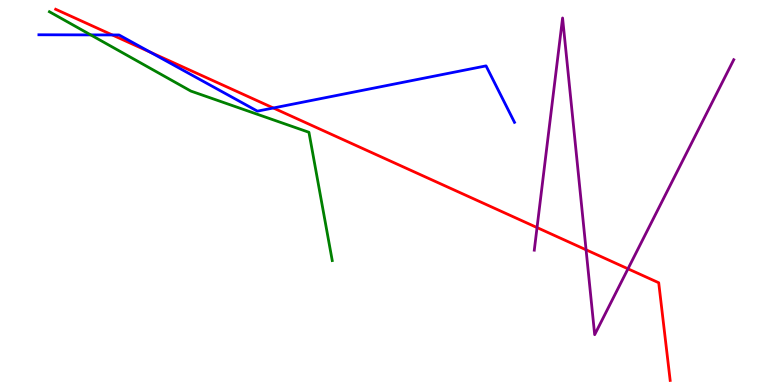[{'lines': ['blue', 'red'], 'intersections': [{'x': 1.45, 'y': 9.09}, {'x': 1.94, 'y': 8.64}, {'x': 3.53, 'y': 7.2}]}, {'lines': ['green', 'red'], 'intersections': []}, {'lines': ['purple', 'red'], 'intersections': [{'x': 6.93, 'y': 4.09}, {'x': 7.56, 'y': 3.51}, {'x': 8.1, 'y': 3.02}]}, {'lines': ['blue', 'green'], 'intersections': [{'x': 1.17, 'y': 9.09}]}, {'lines': ['blue', 'purple'], 'intersections': []}, {'lines': ['green', 'purple'], 'intersections': []}]